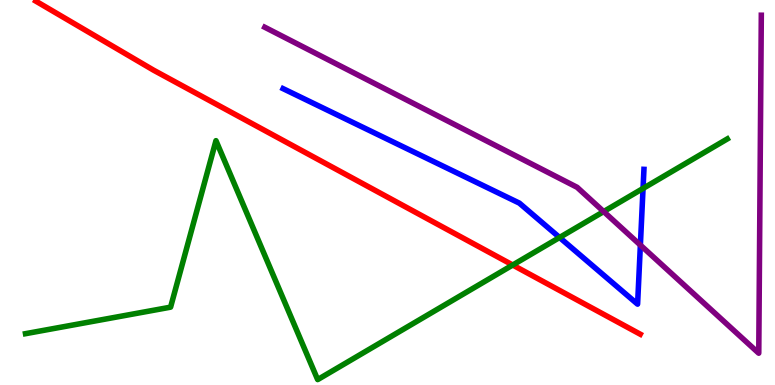[{'lines': ['blue', 'red'], 'intersections': []}, {'lines': ['green', 'red'], 'intersections': [{'x': 6.62, 'y': 3.12}]}, {'lines': ['purple', 'red'], 'intersections': []}, {'lines': ['blue', 'green'], 'intersections': [{'x': 7.22, 'y': 3.83}, {'x': 8.3, 'y': 5.11}]}, {'lines': ['blue', 'purple'], 'intersections': [{'x': 8.26, 'y': 3.63}]}, {'lines': ['green', 'purple'], 'intersections': [{'x': 7.79, 'y': 4.5}]}]